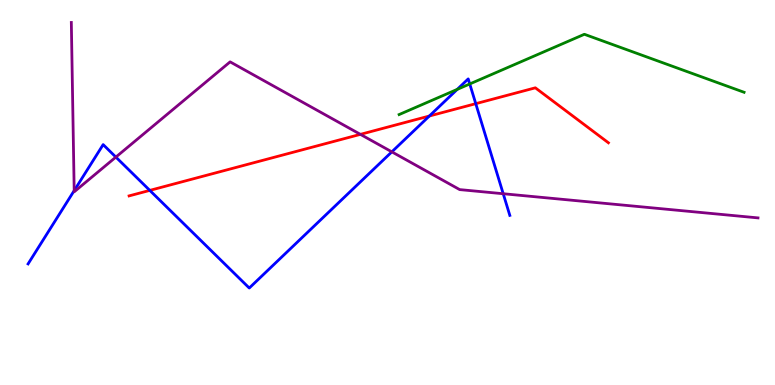[{'lines': ['blue', 'red'], 'intersections': [{'x': 1.93, 'y': 5.05}, {'x': 5.54, 'y': 6.99}, {'x': 6.14, 'y': 7.31}]}, {'lines': ['green', 'red'], 'intersections': []}, {'lines': ['purple', 'red'], 'intersections': [{'x': 4.65, 'y': 6.51}]}, {'lines': ['blue', 'green'], 'intersections': [{'x': 5.9, 'y': 7.68}, {'x': 6.06, 'y': 7.82}]}, {'lines': ['blue', 'purple'], 'intersections': [{'x': 0.957, 'y': 5.05}, {'x': 1.5, 'y': 5.92}, {'x': 5.06, 'y': 6.06}, {'x': 6.49, 'y': 4.97}]}, {'lines': ['green', 'purple'], 'intersections': []}]